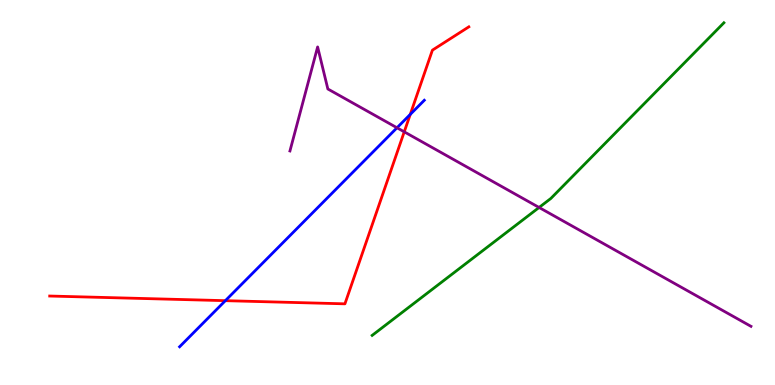[{'lines': ['blue', 'red'], 'intersections': [{'x': 2.91, 'y': 2.19}, {'x': 5.29, 'y': 7.03}]}, {'lines': ['green', 'red'], 'intersections': []}, {'lines': ['purple', 'red'], 'intersections': [{'x': 5.22, 'y': 6.58}]}, {'lines': ['blue', 'green'], 'intersections': []}, {'lines': ['blue', 'purple'], 'intersections': [{'x': 5.12, 'y': 6.68}]}, {'lines': ['green', 'purple'], 'intersections': [{'x': 6.96, 'y': 4.61}]}]